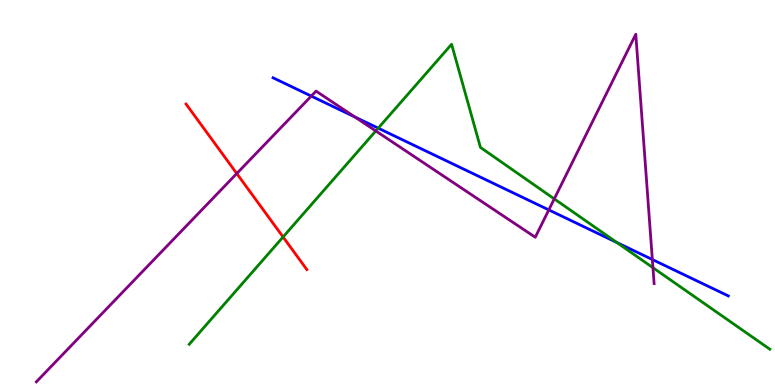[{'lines': ['blue', 'red'], 'intersections': []}, {'lines': ['green', 'red'], 'intersections': [{'x': 3.65, 'y': 3.84}]}, {'lines': ['purple', 'red'], 'intersections': [{'x': 3.06, 'y': 5.49}]}, {'lines': ['blue', 'green'], 'intersections': [{'x': 4.88, 'y': 6.67}, {'x': 7.96, 'y': 3.7}]}, {'lines': ['blue', 'purple'], 'intersections': [{'x': 4.02, 'y': 7.5}, {'x': 4.58, 'y': 6.96}, {'x': 7.08, 'y': 4.55}, {'x': 8.42, 'y': 3.26}]}, {'lines': ['green', 'purple'], 'intersections': [{'x': 4.85, 'y': 6.6}, {'x': 7.15, 'y': 4.83}, {'x': 8.43, 'y': 3.05}]}]